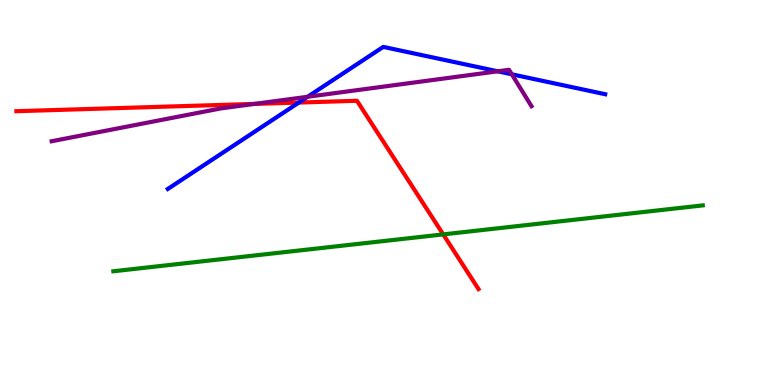[{'lines': ['blue', 'red'], 'intersections': [{'x': 3.86, 'y': 7.34}]}, {'lines': ['green', 'red'], 'intersections': [{'x': 5.72, 'y': 3.91}]}, {'lines': ['purple', 'red'], 'intersections': [{'x': 3.28, 'y': 7.3}]}, {'lines': ['blue', 'green'], 'intersections': []}, {'lines': ['blue', 'purple'], 'intersections': [{'x': 3.97, 'y': 7.49}, {'x': 6.42, 'y': 8.15}, {'x': 6.6, 'y': 8.07}]}, {'lines': ['green', 'purple'], 'intersections': []}]